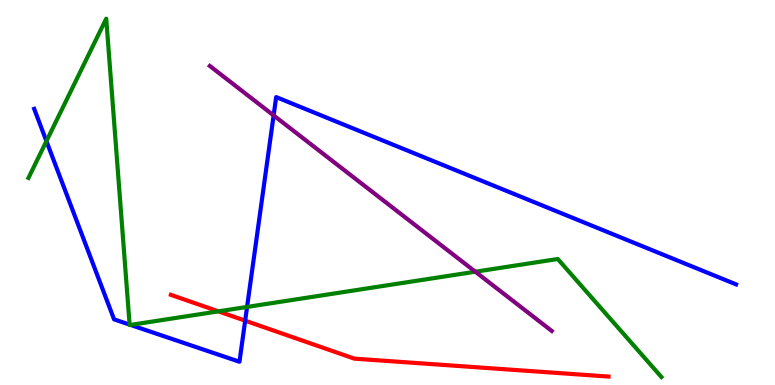[{'lines': ['blue', 'red'], 'intersections': [{'x': 3.16, 'y': 1.67}]}, {'lines': ['green', 'red'], 'intersections': [{'x': 2.82, 'y': 1.91}]}, {'lines': ['purple', 'red'], 'intersections': []}, {'lines': ['blue', 'green'], 'intersections': [{'x': 0.599, 'y': 6.33}, {'x': 1.67, 'y': 1.57}, {'x': 1.68, 'y': 1.56}, {'x': 3.19, 'y': 2.03}]}, {'lines': ['blue', 'purple'], 'intersections': [{'x': 3.53, 'y': 7.0}]}, {'lines': ['green', 'purple'], 'intersections': [{'x': 6.13, 'y': 2.94}]}]